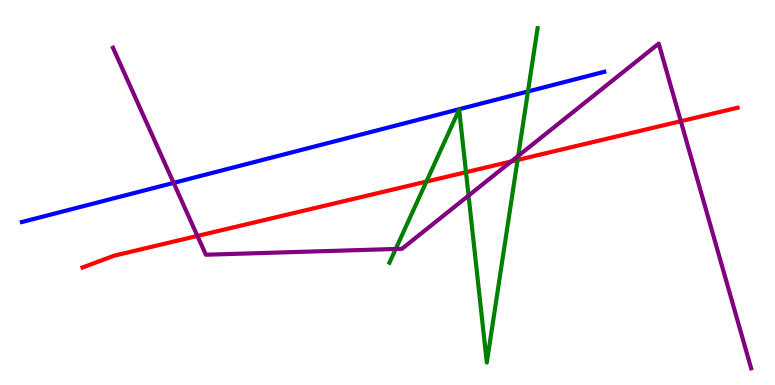[{'lines': ['blue', 'red'], 'intersections': []}, {'lines': ['green', 'red'], 'intersections': [{'x': 5.5, 'y': 5.28}, {'x': 6.01, 'y': 5.53}, {'x': 6.68, 'y': 5.85}]}, {'lines': ['purple', 'red'], 'intersections': [{'x': 2.55, 'y': 3.87}, {'x': 6.6, 'y': 5.81}, {'x': 8.78, 'y': 6.85}]}, {'lines': ['blue', 'green'], 'intersections': [{'x': 6.81, 'y': 7.62}]}, {'lines': ['blue', 'purple'], 'intersections': [{'x': 2.24, 'y': 5.25}]}, {'lines': ['green', 'purple'], 'intersections': [{'x': 5.11, 'y': 3.53}, {'x': 6.05, 'y': 4.92}, {'x': 6.69, 'y': 5.95}]}]